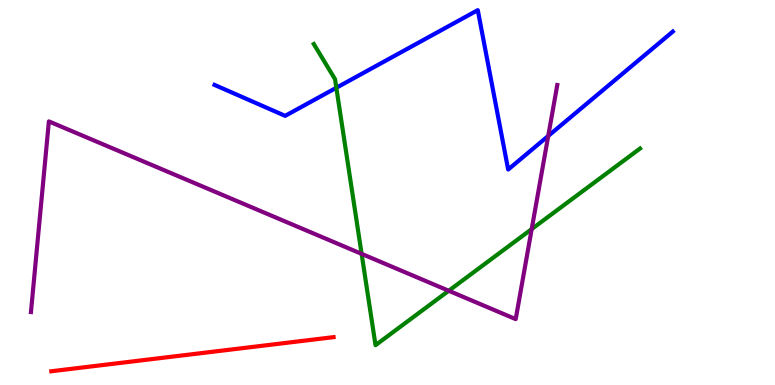[{'lines': ['blue', 'red'], 'intersections': []}, {'lines': ['green', 'red'], 'intersections': []}, {'lines': ['purple', 'red'], 'intersections': []}, {'lines': ['blue', 'green'], 'intersections': [{'x': 4.34, 'y': 7.72}]}, {'lines': ['blue', 'purple'], 'intersections': [{'x': 7.07, 'y': 6.47}]}, {'lines': ['green', 'purple'], 'intersections': [{'x': 4.67, 'y': 3.41}, {'x': 5.79, 'y': 2.45}, {'x': 6.86, 'y': 4.05}]}]